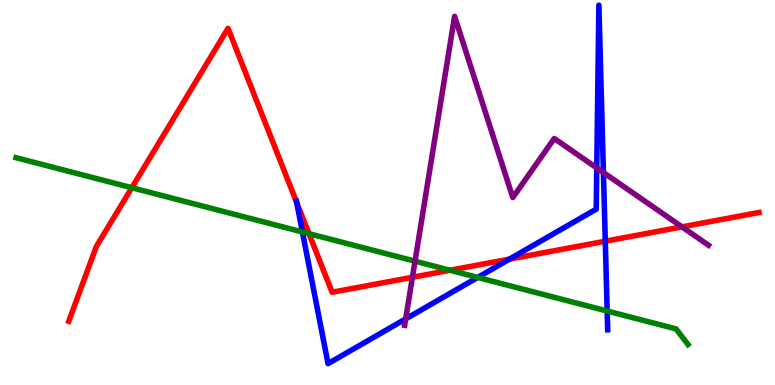[{'lines': ['blue', 'red'], 'intersections': [{'x': 3.83, 'y': 4.74}, {'x': 6.57, 'y': 3.27}, {'x': 7.81, 'y': 3.73}]}, {'lines': ['green', 'red'], 'intersections': [{'x': 1.7, 'y': 5.12}, {'x': 3.99, 'y': 3.93}, {'x': 5.81, 'y': 2.98}]}, {'lines': ['purple', 'red'], 'intersections': [{'x': 5.32, 'y': 2.8}, {'x': 8.8, 'y': 4.11}]}, {'lines': ['blue', 'green'], 'intersections': [{'x': 3.9, 'y': 3.97}, {'x': 6.16, 'y': 2.79}, {'x': 7.83, 'y': 1.92}]}, {'lines': ['blue', 'purple'], 'intersections': [{'x': 5.23, 'y': 1.72}, {'x': 7.7, 'y': 5.64}, {'x': 7.79, 'y': 5.52}]}, {'lines': ['green', 'purple'], 'intersections': [{'x': 5.36, 'y': 3.22}]}]